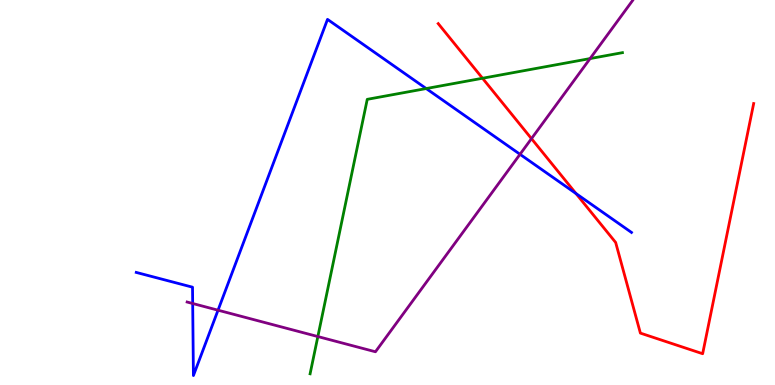[{'lines': ['blue', 'red'], 'intersections': [{'x': 7.43, 'y': 4.97}]}, {'lines': ['green', 'red'], 'intersections': [{'x': 6.23, 'y': 7.97}]}, {'lines': ['purple', 'red'], 'intersections': [{'x': 6.86, 'y': 6.4}]}, {'lines': ['blue', 'green'], 'intersections': [{'x': 5.5, 'y': 7.7}]}, {'lines': ['blue', 'purple'], 'intersections': [{'x': 2.49, 'y': 2.12}, {'x': 2.81, 'y': 1.94}, {'x': 6.71, 'y': 5.99}]}, {'lines': ['green', 'purple'], 'intersections': [{'x': 4.1, 'y': 1.26}, {'x': 7.61, 'y': 8.48}]}]